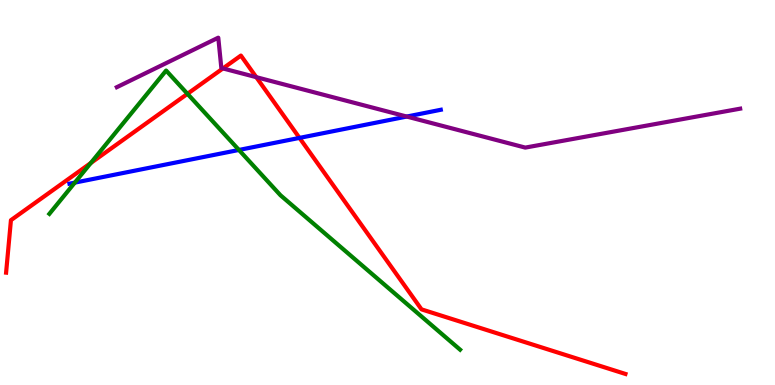[{'lines': ['blue', 'red'], 'intersections': [{'x': 3.86, 'y': 6.42}]}, {'lines': ['green', 'red'], 'intersections': [{'x': 1.17, 'y': 5.77}, {'x': 2.42, 'y': 7.56}]}, {'lines': ['purple', 'red'], 'intersections': [{'x': 2.88, 'y': 8.22}, {'x': 3.31, 'y': 8.0}]}, {'lines': ['blue', 'green'], 'intersections': [{'x': 0.965, 'y': 5.26}, {'x': 3.08, 'y': 6.11}]}, {'lines': ['blue', 'purple'], 'intersections': [{'x': 5.25, 'y': 6.97}]}, {'lines': ['green', 'purple'], 'intersections': []}]